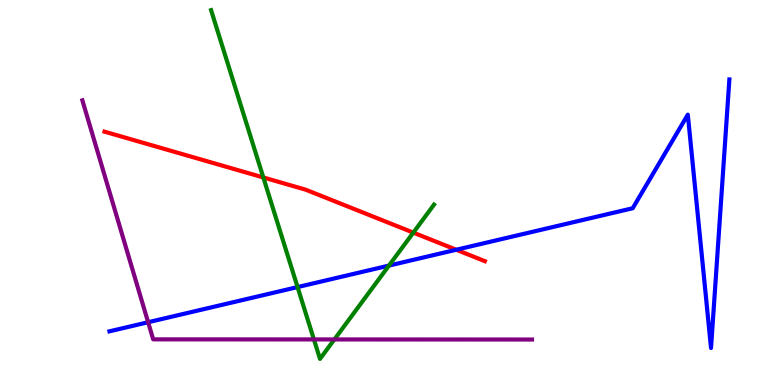[{'lines': ['blue', 'red'], 'intersections': [{'x': 5.89, 'y': 3.51}]}, {'lines': ['green', 'red'], 'intersections': [{'x': 3.4, 'y': 5.39}, {'x': 5.33, 'y': 3.96}]}, {'lines': ['purple', 'red'], 'intersections': []}, {'lines': ['blue', 'green'], 'intersections': [{'x': 3.84, 'y': 2.54}, {'x': 5.02, 'y': 3.1}]}, {'lines': ['blue', 'purple'], 'intersections': [{'x': 1.91, 'y': 1.63}]}, {'lines': ['green', 'purple'], 'intersections': [{'x': 4.05, 'y': 1.18}, {'x': 4.31, 'y': 1.18}]}]